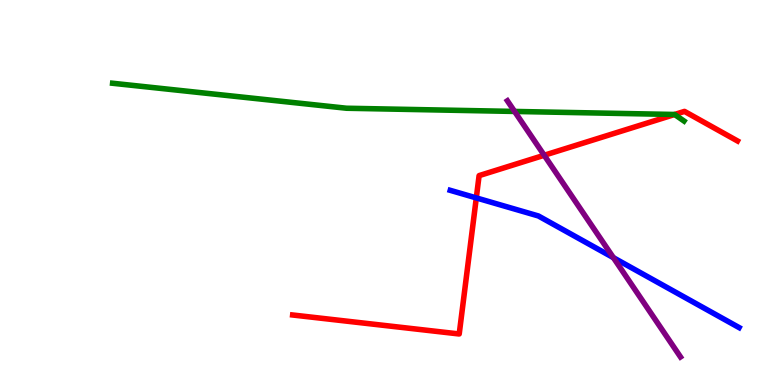[{'lines': ['blue', 'red'], 'intersections': [{'x': 6.15, 'y': 4.86}]}, {'lines': ['green', 'red'], 'intersections': [{'x': 8.7, 'y': 7.03}]}, {'lines': ['purple', 'red'], 'intersections': [{'x': 7.02, 'y': 5.97}]}, {'lines': ['blue', 'green'], 'intersections': []}, {'lines': ['blue', 'purple'], 'intersections': [{'x': 7.91, 'y': 3.31}]}, {'lines': ['green', 'purple'], 'intersections': [{'x': 6.64, 'y': 7.11}]}]